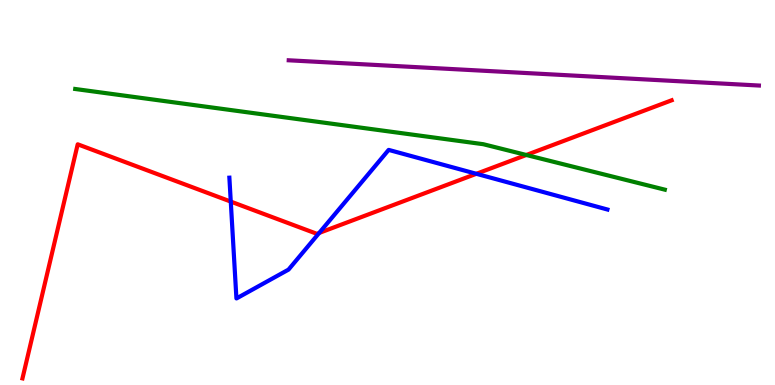[{'lines': ['blue', 'red'], 'intersections': [{'x': 2.98, 'y': 4.76}, {'x': 4.12, 'y': 3.95}, {'x': 6.15, 'y': 5.49}]}, {'lines': ['green', 'red'], 'intersections': [{'x': 6.79, 'y': 5.97}]}, {'lines': ['purple', 'red'], 'intersections': []}, {'lines': ['blue', 'green'], 'intersections': []}, {'lines': ['blue', 'purple'], 'intersections': []}, {'lines': ['green', 'purple'], 'intersections': []}]